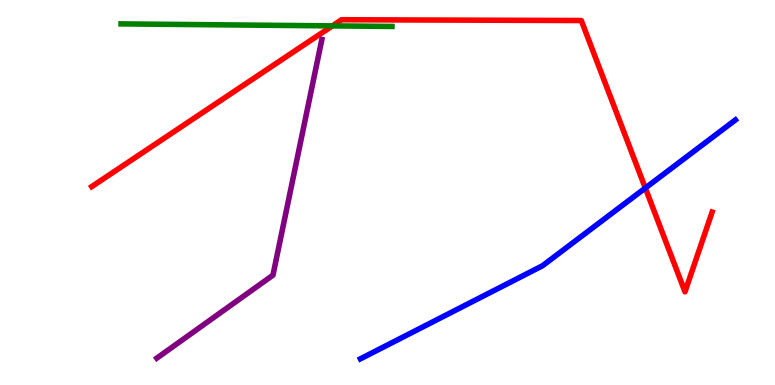[{'lines': ['blue', 'red'], 'intersections': [{'x': 8.33, 'y': 5.12}]}, {'lines': ['green', 'red'], 'intersections': [{'x': 4.29, 'y': 9.33}]}, {'lines': ['purple', 'red'], 'intersections': []}, {'lines': ['blue', 'green'], 'intersections': []}, {'lines': ['blue', 'purple'], 'intersections': []}, {'lines': ['green', 'purple'], 'intersections': []}]